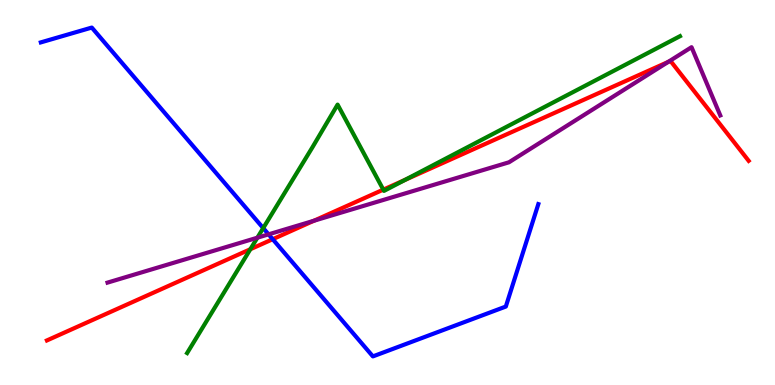[{'lines': ['blue', 'red'], 'intersections': [{'x': 3.52, 'y': 3.79}]}, {'lines': ['green', 'red'], 'intersections': [{'x': 3.23, 'y': 3.53}, {'x': 4.95, 'y': 5.07}, {'x': 5.22, 'y': 5.33}]}, {'lines': ['purple', 'red'], 'intersections': [{'x': 4.05, 'y': 4.27}, {'x': 8.62, 'y': 8.39}]}, {'lines': ['blue', 'green'], 'intersections': [{'x': 3.4, 'y': 4.08}]}, {'lines': ['blue', 'purple'], 'intersections': [{'x': 3.47, 'y': 3.91}]}, {'lines': ['green', 'purple'], 'intersections': [{'x': 3.32, 'y': 3.83}]}]